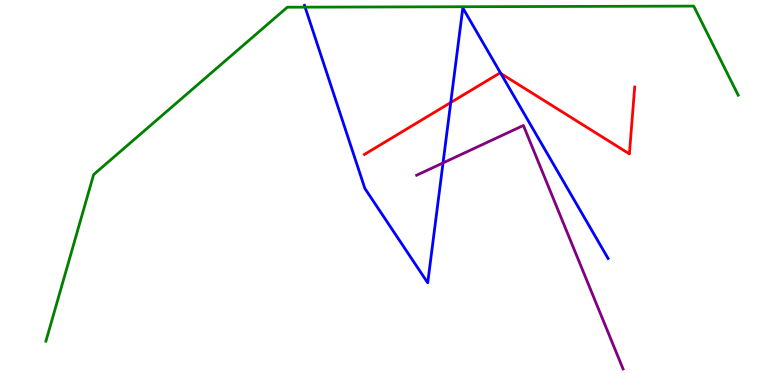[{'lines': ['blue', 'red'], 'intersections': [{'x': 5.82, 'y': 7.34}, {'x': 6.46, 'y': 8.09}]}, {'lines': ['green', 'red'], 'intersections': []}, {'lines': ['purple', 'red'], 'intersections': []}, {'lines': ['blue', 'green'], 'intersections': [{'x': 3.94, 'y': 9.81}]}, {'lines': ['blue', 'purple'], 'intersections': [{'x': 5.72, 'y': 5.77}]}, {'lines': ['green', 'purple'], 'intersections': []}]